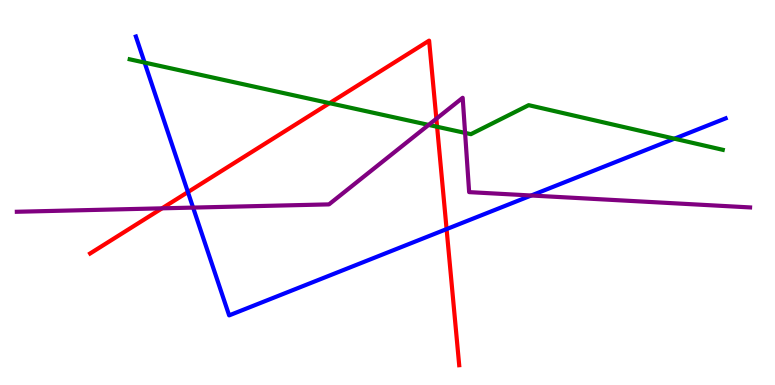[{'lines': ['blue', 'red'], 'intersections': [{'x': 2.42, 'y': 5.01}, {'x': 5.76, 'y': 4.05}]}, {'lines': ['green', 'red'], 'intersections': [{'x': 4.25, 'y': 7.32}, {'x': 5.64, 'y': 6.71}]}, {'lines': ['purple', 'red'], 'intersections': [{'x': 2.09, 'y': 4.59}, {'x': 5.63, 'y': 6.92}]}, {'lines': ['blue', 'green'], 'intersections': [{'x': 1.87, 'y': 8.37}, {'x': 8.7, 'y': 6.4}]}, {'lines': ['blue', 'purple'], 'intersections': [{'x': 2.49, 'y': 4.61}, {'x': 6.85, 'y': 4.92}]}, {'lines': ['green', 'purple'], 'intersections': [{'x': 5.53, 'y': 6.76}, {'x': 6.0, 'y': 6.55}]}]